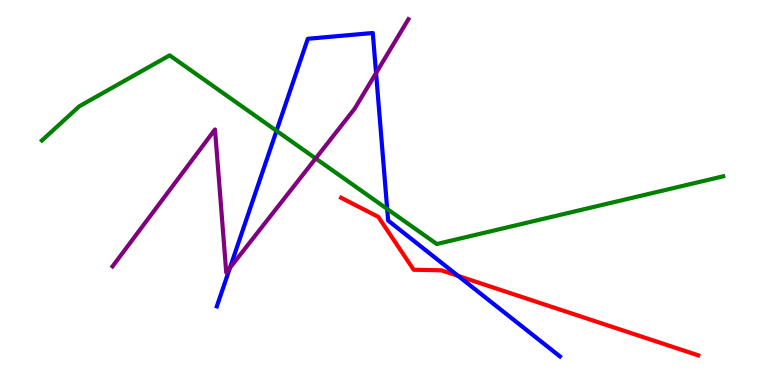[{'lines': ['blue', 'red'], 'intersections': [{'x': 5.91, 'y': 2.83}]}, {'lines': ['green', 'red'], 'intersections': []}, {'lines': ['purple', 'red'], 'intersections': []}, {'lines': ['blue', 'green'], 'intersections': [{'x': 3.57, 'y': 6.6}, {'x': 5.0, 'y': 4.57}]}, {'lines': ['blue', 'purple'], 'intersections': [{'x': 2.97, 'y': 3.04}, {'x': 4.85, 'y': 8.1}]}, {'lines': ['green', 'purple'], 'intersections': [{'x': 4.07, 'y': 5.88}]}]